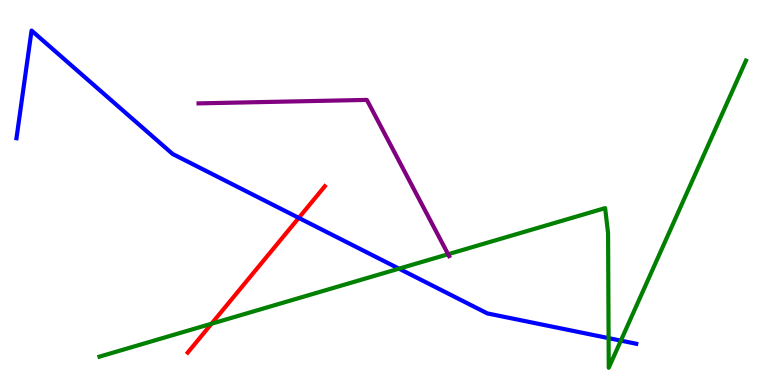[{'lines': ['blue', 'red'], 'intersections': [{'x': 3.86, 'y': 4.34}]}, {'lines': ['green', 'red'], 'intersections': [{'x': 2.73, 'y': 1.59}]}, {'lines': ['purple', 'red'], 'intersections': []}, {'lines': ['blue', 'green'], 'intersections': [{'x': 5.15, 'y': 3.02}, {'x': 7.85, 'y': 1.22}, {'x': 8.01, 'y': 1.15}]}, {'lines': ['blue', 'purple'], 'intersections': []}, {'lines': ['green', 'purple'], 'intersections': [{'x': 5.78, 'y': 3.4}]}]